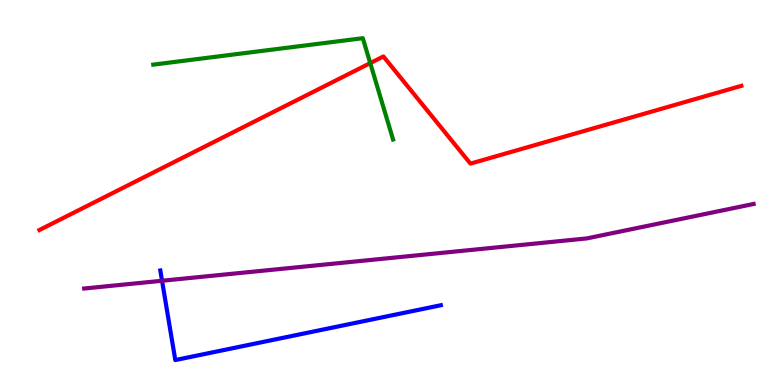[{'lines': ['blue', 'red'], 'intersections': []}, {'lines': ['green', 'red'], 'intersections': [{'x': 4.78, 'y': 8.36}]}, {'lines': ['purple', 'red'], 'intersections': []}, {'lines': ['blue', 'green'], 'intersections': []}, {'lines': ['blue', 'purple'], 'intersections': [{'x': 2.09, 'y': 2.71}]}, {'lines': ['green', 'purple'], 'intersections': []}]